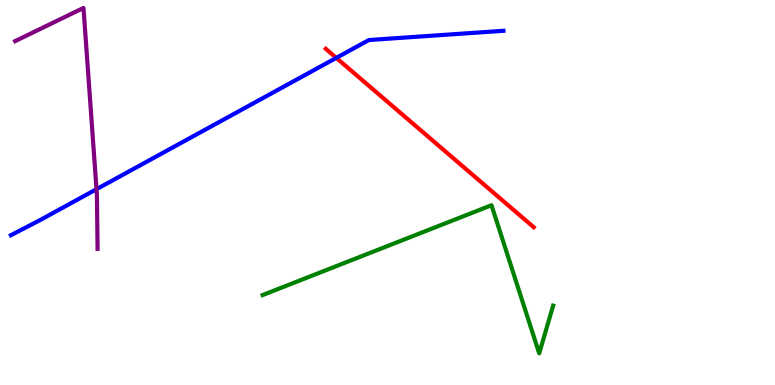[{'lines': ['blue', 'red'], 'intersections': [{'x': 4.34, 'y': 8.5}]}, {'lines': ['green', 'red'], 'intersections': []}, {'lines': ['purple', 'red'], 'intersections': []}, {'lines': ['blue', 'green'], 'intersections': []}, {'lines': ['blue', 'purple'], 'intersections': [{'x': 1.25, 'y': 5.09}]}, {'lines': ['green', 'purple'], 'intersections': []}]